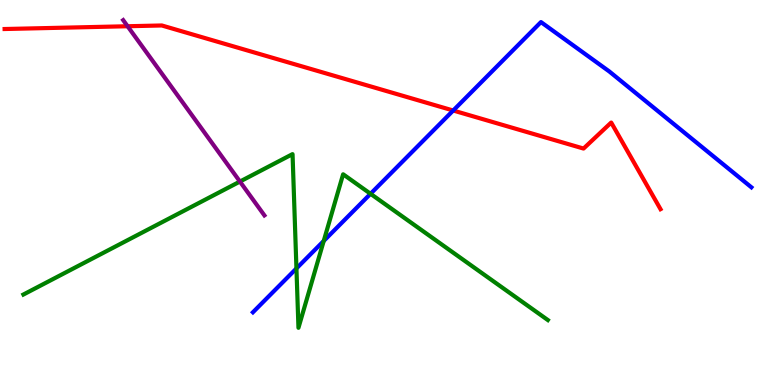[{'lines': ['blue', 'red'], 'intersections': [{'x': 5.85, 'y': 7.13}]}, {'lines': ['green', 'red'], 'intersections': []}, {'lines': ['purple', 'red'], 'intersections': [{'x': 1.65, 'y': 9.32}]}, {'lines': ['blue', 'green'], 'intersections': [{'x': 3.83, 'y': 3.03}, {'x': 4.18, 'y': 3.74}, {'x': 4.78, 'y': 4.97}]}, {'lines': ['blue', 'purple'], 'intersections': []}, {'lines': ['green', 'purple'], 'intersections': [{'x': 3.1, 'y': 5.28}]}]